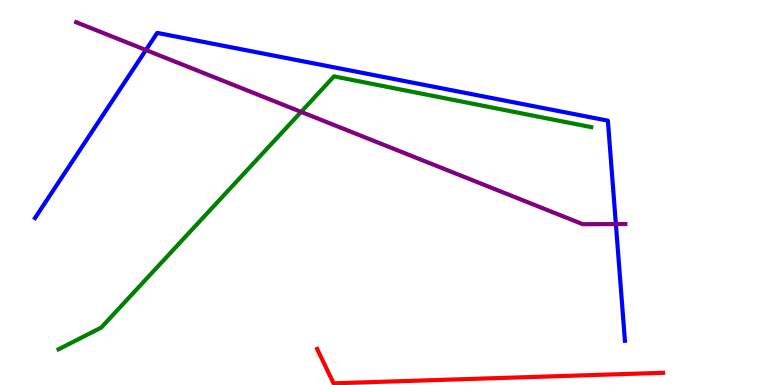[{'lines': ['blue', 'red'], 'intersections': []}, {'lines': ['green', 'red'], 'intersections': []}, {'lines': ['purple', 'red'], 'intersections': []}, {'lines': ['blue', 'green'], 'intersections': []}, {'lines': ['blue', 'purple'], 'intersections': [{'x': 1.88, 'y': 8.7}, {'x': 7.95, 'y': 4.18}]}, {'lines': ['green', 'purple'], 'intersections': [{'x': 3.89, 'y': 7.09}]}]